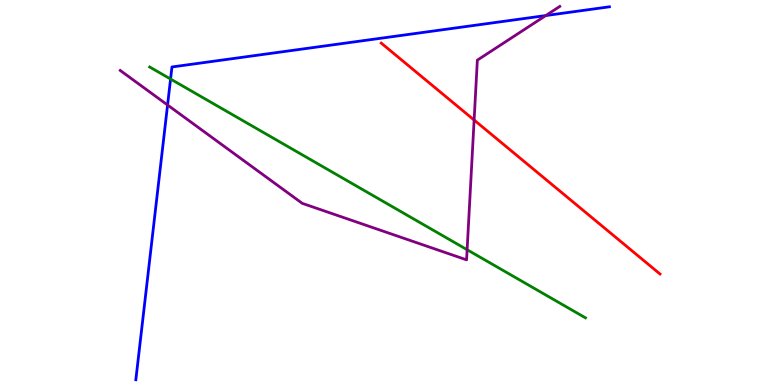[{'lines': ['blue', 'red'], 'intersections': []}, {'lines': ['green', 'red'], 'intersections': []}, {'lines': ['purple', 'red'], 'intersections': [{'x': 6.12, 'y': 6.88}]}, {'lines': ['blue', 'green'], 'intersections': [{'x': 2.2, 'y': 7.95}]}, {'lines': ['blue', 'purple'], 'intersections': [{'x': 2.16, 'y': 7.27}, {'x': 7.04, 'y': 9.6}]}, {'lines': ['green', 'purple'], 'intersections': [{'x': 6.03, 'y': 3.51}]}]